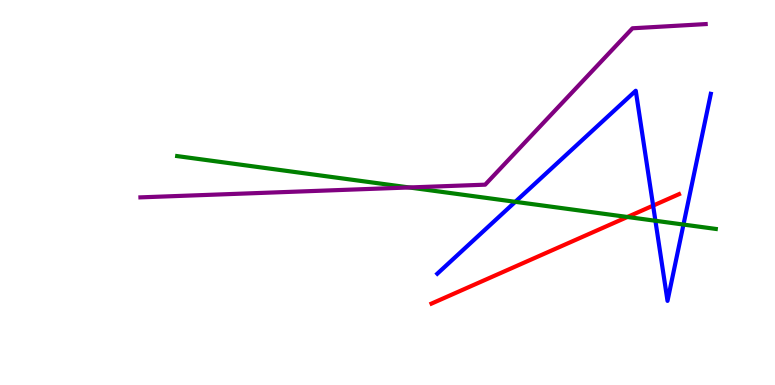[{'lines': ['blue', 'red'], 'intersections': [{'x': 8.43, 'y': 4.66}]}, {'lines': ['green', 'red'], 'intersections': [{'x': 8.1, 'y': 4.36}]}, {'lines': ['purple', 'red'], 'intersections': []}, {'lines': ['blue', 'green'], 'intersections': [{'x': 6.65, 'y': 4.76}, {'x': 8.46, 'y': 4.27}, {'x': 8.82, 'y': 4.17}]}, {'lines': ['blue', 'purple'], 'intersections': []}, {'lines': ['green', 'purple'], 'intersections': [{'x': 5.28, 'y': 5.13}]}]